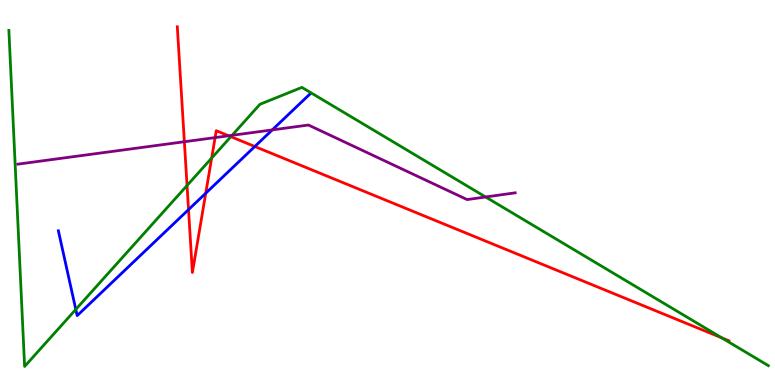[{'lines': ['blue', 'red'], 'intersections': [{'x': 2.43, 'y': 4.56}, {'x': 2.65, 'y': 4.98}, {'x': 3.29, 'y': 6.19}]}, {'lines': ['green', 'red'], 'intersections': [{'x': 2.41, 'y': 5.18}, {'x': 2.73, 'y': 5.89}, {'x': 2.98, 'y': 6.45}, {'x': 9.31, 'y': 1.22}]}, {'lines': ['purple', 'red'], 'intersections': [{'x': 2.38, 'y': 6.32}, {'x': 2.78, 'y': 6.43}, {'x': 2.95, 'y': 6.47}]}, {'lines': ['blue', 'green'], 'intersections': [{'x': 0.978, 'y': 1.96}]}, {'lines': ['blue', 'purple'], 'intersections': [{'x': 3.51, 'y': 6.63}]}, {'lines': ['green', 'purple'], 'intersections': [{'x': 2.99, 'y': 6.49}, {'x': 6.27, 'y': 4.88}]}]